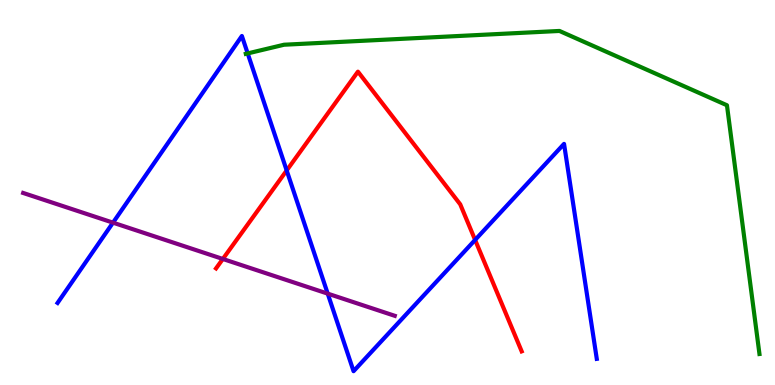[{'lines': ['blue', 'red'], 'intersections': [{'x': 3.7, 'y': 5.57}, {'x': 6.13, 'y': 3.77}]}, {'lines': ['green', 'red'], 'intersections': []}, {'lines': ['purple', 'red'], 'intersections': [{'x': 2.88, 'y': 3.27}]}, {'lines': ['blue', 'green'], 'intersections': [{'x': 3.2, 'y': 8.61}]}, {'lines': ['blue', 'purple'], 'intersections': [{'x': 1.46, 'y': 4.22}, {'x': 4.23, 'y': 2.37}]}, {'lines': ['green', 'purple'], 'intersections': []}]